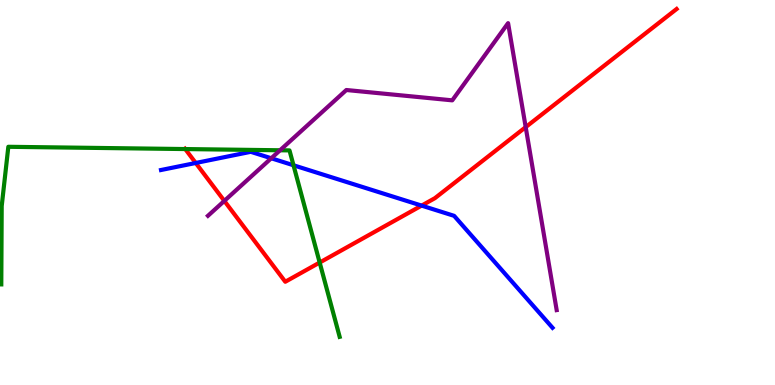[{'lines': ['blue', 'red'], 'intersections': [{'x': 2.53, 'y': 5.77}, {'x': 5.44, 'y': 4.66}]}, {'lines': ['green', 'red'], 'intersections': [{'x': 2.39, 'y': 6.13}, {'x': 4.12, 'y': 3.18}]}, {'lines': ['purple', 'red'], 'intersections': [{'x': 2.89, 'y': 4.78}, {'x': 6.78, 'y': 6.7}]}, {'lines': ['blue', 'green'], 'intersections': [{'x': 3.79, 'y': 5.71}]}, {'lines': ['blue', 'purple'], 'intersections': [{'x': 3.5, 'y': 5.89}]}, {'lines': ['green', 'purple'], 'intersections': [{'x': 3.61, 'y': 6.1}]}]